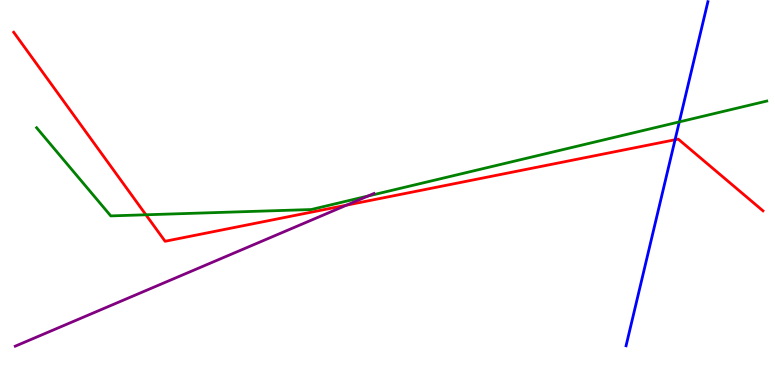[{'lines': ['blue', 'red'], 'intersections': [{'x': 8.71, 'y': 6.37}]}, {'lines': ['green', 'red'], 'intersections': [{'x': 1.88, 'y': 4.42}]}, {'lines': ['purple', 'red'], 'intersections': [{'x': 4.47, 'y': 4.67}]}, {'lines': ['blue', 'green'], 'intersections': [{'x': 8.77, 'y': 6.83}]}, {'lines': ['blue', 'purple'], 'intersections': []}, {'lines': ['green', 'purple'], 'intersections': [{'x': 4.75, 'y': 4.91}]}]